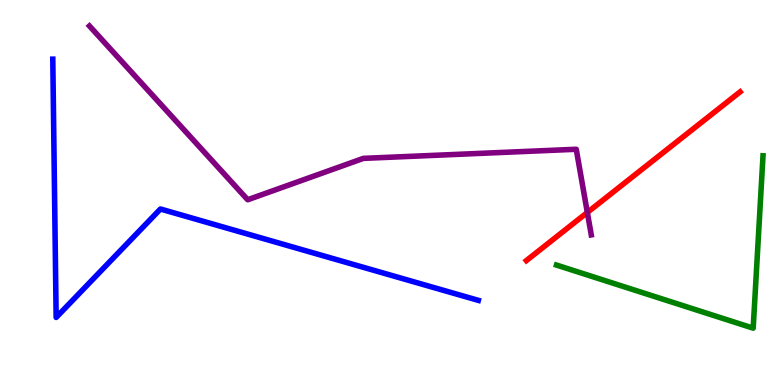[{'lines': ['blue', 'red'], 'intersections': []}, {'lines': ['green', 'red'], 'intersections': []}, {'lines': ['purple', 'red'], 'intersections': [{'x': 7.58, 'y': 4.48}]}, {'lines': ['blue', 'green'], 'intersections': []}, {'lines': ['blue', 'purple'], 'intersections': []}, {'lines': ['green', 'purple'], 'intersections': []}]